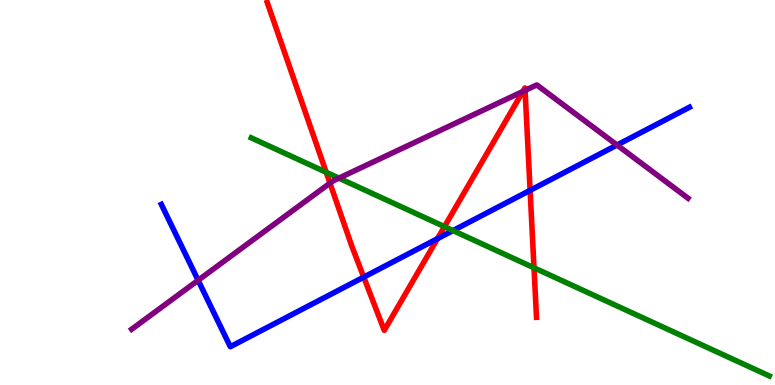[{'lines': ['blue', 'red'], 'intersections': [{'x': 4.69, 'y': 2.8}, {'x': 5.64, 'y': 3.8}, {'x': 6.84, 'y': 5.06}]}, {'lines': ['green', 'red'], 'intersections': [{'x': 4.21, 'y': 5.53}, {'x': 5.73, 'y': 4.11}, {'x': 6.89, 'y': 3.04}]}, {'lines': ['purple', 'red'], 'intersections': [{'x': 4.26, 'y': 5.24}, {'x': 6.75, 'y': 7.62}, {'x': 6.78, 'y': 7.65}]}, {'lines': ['blue', 'green'], 'intersections': [{'x': 5.85, 'y': 4.01}]}, {'lines': ['blue', 'purple'], 'intersections': [{'x': 2.56, 'y': 2.72}, {'x': 7.96, 'y': 6.23}]}, {'lines': ['green', 'purple'], 'intersections': [{'x': 4.37, 'y': 5.37}]}]